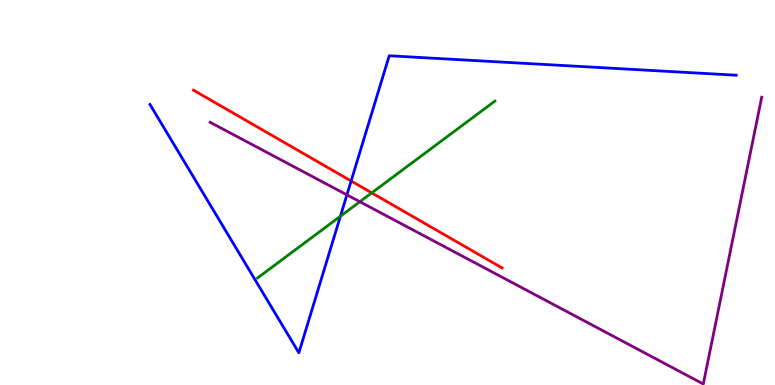[{'lines': ['blue', 'red'], 'intersections': [{'x': 4.53, 'y': 5.3}]}, {'lines': ['green', 'red'], 'intersections': [{'x': 4.8, 'y': 4.99}]}, {'lines': ['purple', 'red'], 'intersections': []}, {'lines': ['blue', 'green'], 'intersections': [{'x': 4.39, 'y': 4.38}]}, {'lines': ['blue', 'purple'], 'intersections': [{'x': 4.48, 'y': 4.94}]}, {'lines': ['green', 'purple'], 'intersections': [{'x': 4.64, 'y': 4.76}]}]